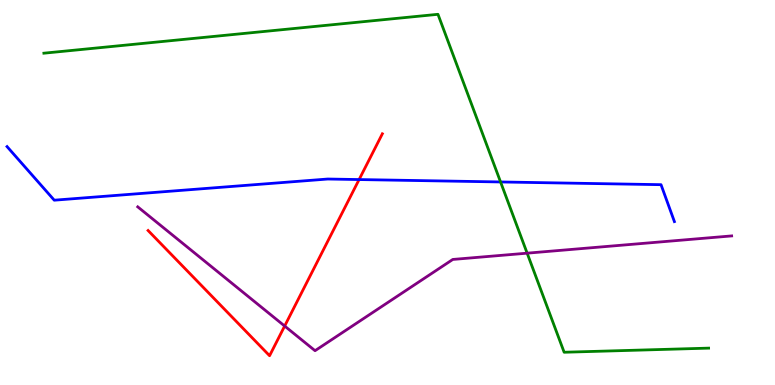[{'lines': ['blue', 'red'], 'intersections': [{'x': 4.63, 'y': 5.34}]}, {'lines': ['green', 'red'], 'intersections': []}, {'lines': ['purple', 'red'], 'intersections': [{'x': 3.67, 'y': 1.53}]}, {'lines': ['blue', 'green'], 'intersections': [{'x': 6.46, 'y': 5.27}]}, {'lines': ['blue', 'purple'], 'intersections': []}, {'lines': ['green', 'purple'], 'intersections': [{'x': 6.8, 'y': 3.42}]}]